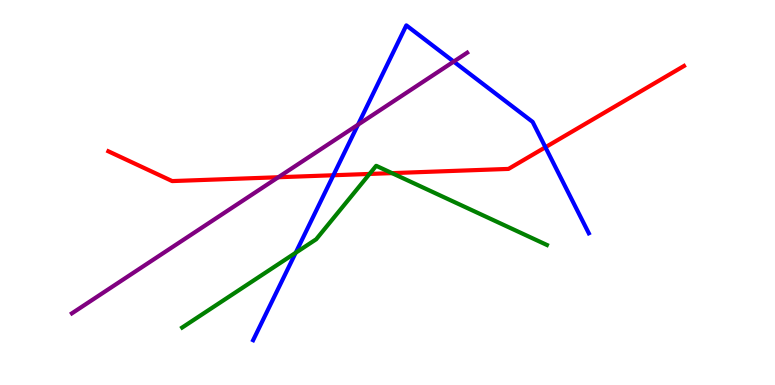[{'lines': ['blue', 'red'], 'intersections': [{'x': 4.3, 'y': 5.45}, {'x': 7.04, 'y': 6.18}]}, {'lines': ['green', 'red'], 'intersections': [{'x': 4.77, 'y': 5.48}, {'x': 5.06, 'y': 5.5}]}, {'lines': ['purple', 'red'], 'intersections': [{'x': 3.59, 'y': 5.4}]}, {'lines': ['blue', 'green'], 'intersections': [{'x': 3.82, 'y': 3.43}]}, {'lines': ['blue', 'purple'], 'intersections': [{'x': 4.62, 'y': 6.76}, {'x': 5.85, 'y': 8.4}]}, {'lines': ['green', 'purple'], 'intersections': []}]